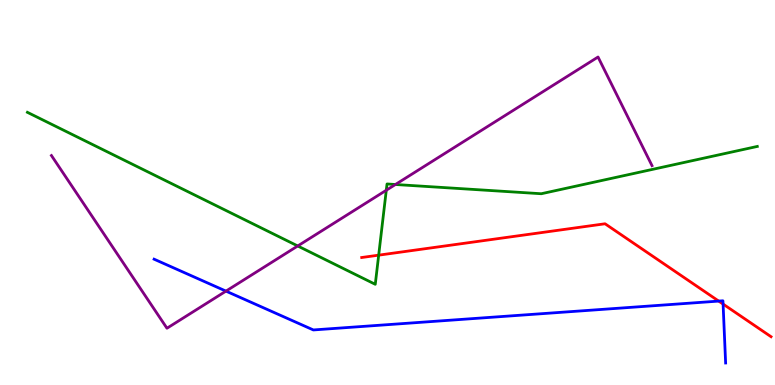[{'lines': ['blue', 'red'], 'intersections': [{'x': 9.27, 'y': 2.18}, {'x': 9.33, 'y': 2.1}]}, {'lines': ['green', 'red'], 'intersections': [{'x': 4.89, 'y': 3.37}]}, {'lines': ['purple', 'red'], 'intersections': []}, {'lines': ['blue', 'green'], 'intersections': []}, {'lines': ['blue', 'purple'], 'intersections': [{'x': 2.92, 'y': 2.44}]}, {'lines': ['green', 'purple'], 'intersections': [{'x': 3.84, 'y': 3.61}, {'x': 4.98, 'y': 5.06}, {'x': 5.1, 'y': 5.21}]}]